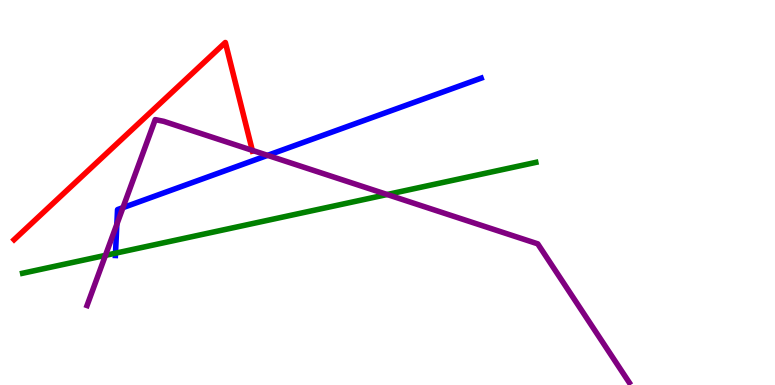[{'lines': ['blue', 'red'], 'intersections': []}, {'lines': ['green', 'red'], 'intersections': []}, {'lines': ['purple', 'red'], 'intersections': [{'x': 3.26, 'y': 6.09}]}, {'lines': ['blue', 'green'], 'intersections': [{'x': 1.49, 'y': 3.42}]}, {'lines': ['blue', 'purple'], 'intersections': [{'x': 1.51, 'y': 4.17}, {'x': 1.59, 'y': 4.61}, {'x': 3.45, 'y': 5.96}]}, {'lines': ['green', 'purple'], 'intersections': [{'x': 1.36, 'y': 3.37}, {'x': 5.0, 'y': 4.95}]}]